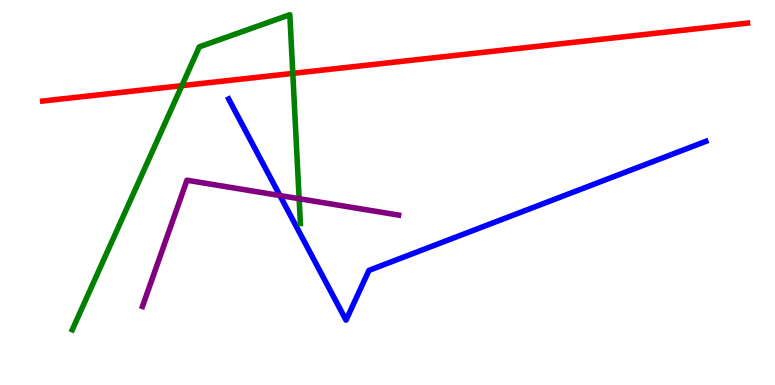[{'lines': ['blue', 'red'], 'intersections': []}, {'lines': ['green', 'red'], 'intersections': [{'x': 2.35, 'y': 7.77}, {'x': 3.78, 'y': 8.09}]}, {'lines': ['purple', 'red'], 'intersections': []}, {'lines': ['blue', 'green'], 'intersections': []}, {'lines': ['blue', 'purple'], 'intersections': [{'x': 3.61, 'y': 4.92}]}, {'lines': ['green', 'purple'], 'intersections': [{'x': 3.86, 'y': 4.84}]}]